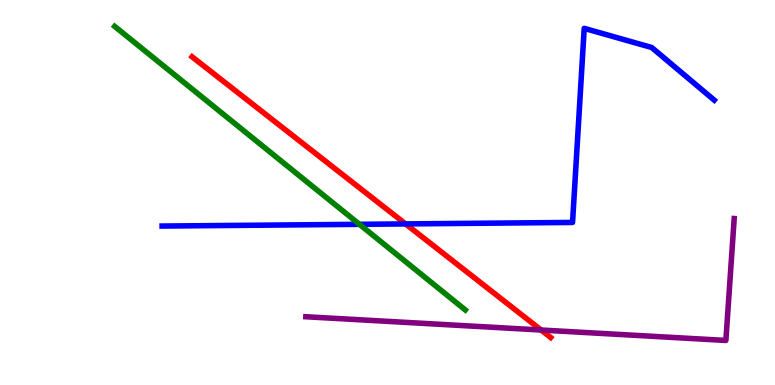[{'lines': ['blue', 'red'], 'intersections': [{'x': 5.23, 'y': 4.18}]}, {'lines': ['green', 'red'], 'intersections': []}, {'lines': ['purple', 'red'], 'intersections': [{'x': 6.98, 'y': 1.43}]}, {'lines': ['blue', 'green'], 'intersections': [{'x': 4.64, 'y': 4.17}]}, {'lines': ['blue', 'purple'], 'intersections': []}, {'lines': ['green', 'purple'], 'intersections': []}]